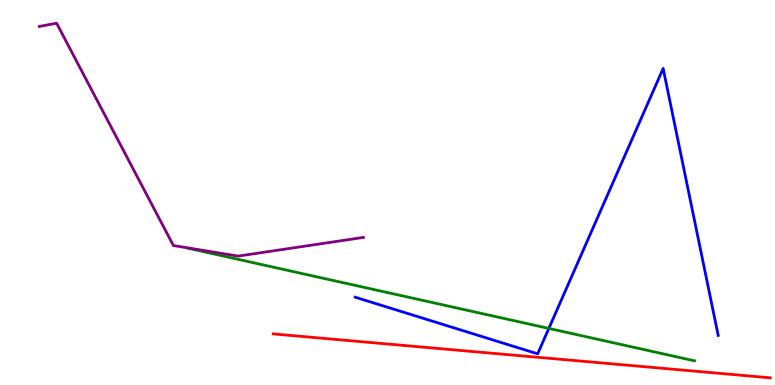[{'lines': ['blue', 'red'], 'intersections': []}, {'lines': ['green', 'red'], 'intersections': []}, {'lines': ['purple', 'red'], 'intersections': []}, {'lines': ['blue', 'green'], 'intersections': [{'x': 7.08, 'y': 1.47}]}, {'lines': ['blue', 'purple'], 'intersections': []}, {'lines': ['green', 'purple'], 'intersections': []}]